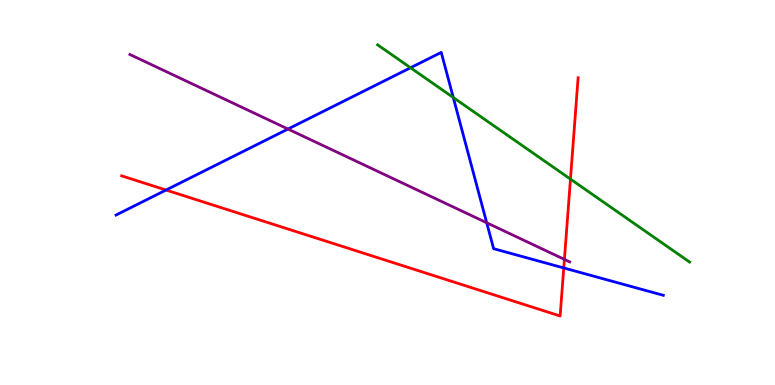[{'lines': ['blue', 'red'], 'intersections': [{'x': 2.14, 'y': 5.06}, {'x': 7.27, 'y': 3.04}]}, {'lines': ['green', 'red'], 'intersections': [{'x': 7.36, 'y': 5.35}]}, {'lines': ['purple', 'red'], 'intersections': [{'x': 7.28, 'y': 3.26}]}, {'lines': ['blue', 'green'], 'intersections': [{'x': 5.3, 'y': 8.24}, {'x': 5.85, 'y': 7.47}]}, {'lines': ['blue', 'purple'], 'intersections': [{'x': 3.72, 'y': 6.65}, {'x': 6.28, 'y': 4.21}]}, {'lines': ['green', 'purple'], 'intersections': []}]